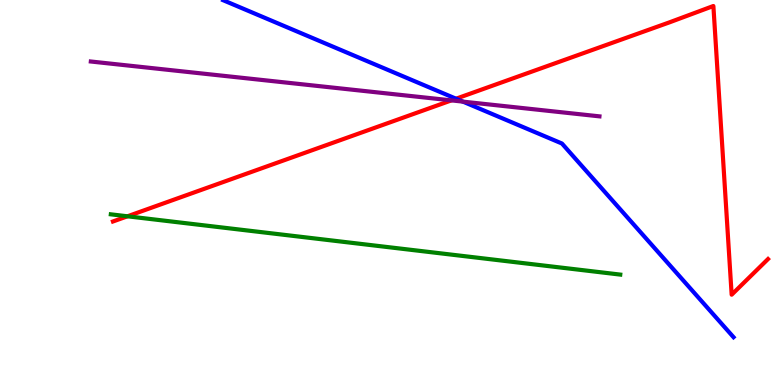[{'lines': ['blue', 'red'], 'intersections': [{'x': 5.88, 'y': 7.44}]}, {'lines': ['green', 'red'], 'intersections': [{'x': 1.64, 'y': 4.38}]}, {'lines': ['purple', 'red'], 'intersections': [{'x': 5.82, 'y': 7.39}]}, {'lines': ['blue', 'green'], 'intersections': []}, {'lines': ['blue', 'purple'], 'intersections': [{'x': 5.97, 'y': 7.36}]}, {'lines': ['green', 'purple'], 'intersections': []}]